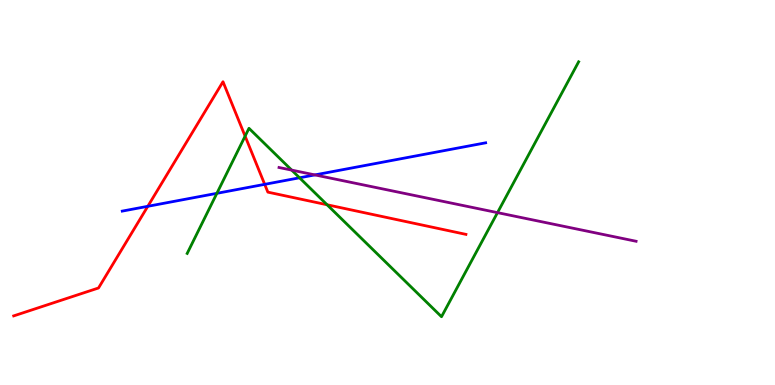[{'lines': ['blue', 'red'], 'intersections': [{'x': 1.91, 'y': 4.64}, {'x': 3.42, 'y': 5.21}]}, {'lines': ['green', 'red'], 'intersections': [{'x': 3.16, 'y': 6.46}, {'x': 4.22, 'y': 4.68}]}, {'lines': ['purple', 'red'], 'intersections': []}, {'lines': ['blue', 'green'], 'intersections': [{'x': 2.8, 'y': 4.98}, {'x': 3.87, 'y': 5.38}]}, {'lines': ['blue', 'purple'], 'intersections': [{'x': 4.06, 'y': 5.46}]}, {'lines': ['green', 'purple'], 'intersections': [{'x': 3.76, 'y': 5.58}, {'x': 6.42, 'y': 4.48}]}]